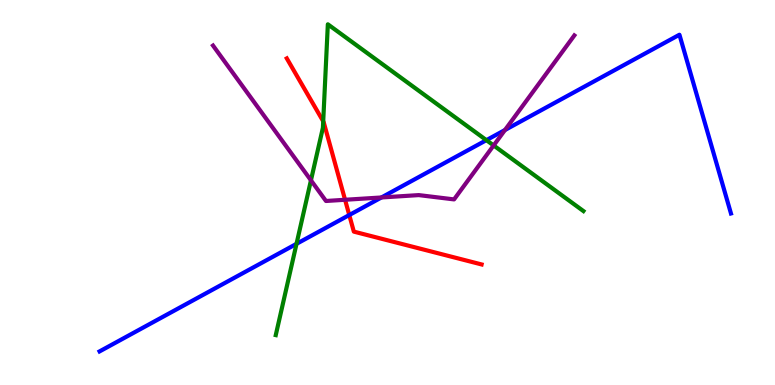[{'lines': ['blue', 'red'], 'intersections': [{'x': 4.51, 'y': 4.41}]}, {'lines': ['green', 'red'], 'intersections': [{'x': 4.17, 'y': 6.85}]}, {'lines': ['purple', 'red'], 'intersections': [{'x': 4.45, 'y': 4.81}]}, {'lines': ['blue', 'green'], 'intersections': [{'x': 3.83, 'y': 3.67}, {'x': 6.28, 'y': 6.36}]}, {'lines': ['blue', 'purple'], 'intersections': [{'x': 4.92, 'y': 4.87}, {'x': 6.52, 'y': 6.62}]}, {'lines': ['green', 'purple'], 'intersections': [{'x': 4.01, 'y': 5.32}, {'x': 6.37, 'y': 6.22}]}]